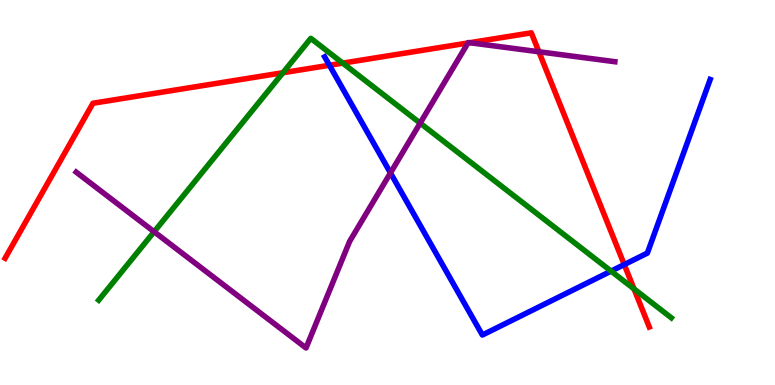[{'lines': ['blue', 'red'], 'intersections': [{'x': 4.25, 'y': 8.3}, {'x': 8.05, 'y': 3.13}]}, {'lines': ['green', 'red'], 'intersections': [{'x': 3.65, 'y': 8.11}, {'x': 4.42, 'y': 8.36}, {'x': 8.18, 'y': 2.5}]}, {'lines': ['purple', 'red'], 'intersections': [{'x': 6.04, 'y': 8.88}, {'x': 6.06, 'y': 8.89}, {'x': 6.95, 'y': 8.66}]}, {'lines': ['blue', 'green'], 'intersections': [{'x': 7.88, 'y': 2.96}]}, {'lines': ['blue', 'purple'], 'intersections': [{'x': 5.04, 'y': 5.51}]}, {'lines': ['green', 'purple'], 'intersections': [{'x': 1.99, 'y': 3.98}, {'x': 5.42, 'y': 6.8}]}]